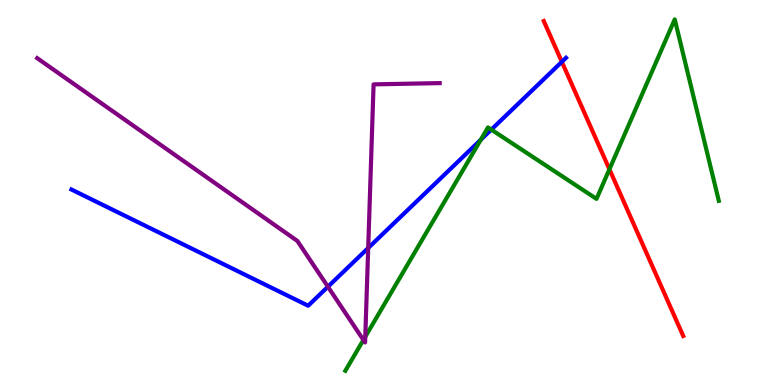[{'lines': ['blue', 'red'], 'intersections': [{'x': 7.25, 'y': 8.39}]}, {'lines': ['green', 'red'], 'intersections': [{'x': 7.86, 'y': 5.6}]}, {'lines': ['purple', 'red'], 'intersections': []}, {'lines': ['blue', 'green'], 'intersections': [{'x': 6.2, 'y': 6.37}, {'x': 6.34, 'y': 6.63}]}, {'lines': ['blue', 'purple'], 'intersections': [{'x': 4.23, 'y': 2.55}, {'x': 4.75, 'y': 3.56}]}, {'lines': ['green', 'purple'], 'intersections': [{'x': 4.69, 'y': 1.17}, {'x': 4.71, 'y': 1.25}]}]